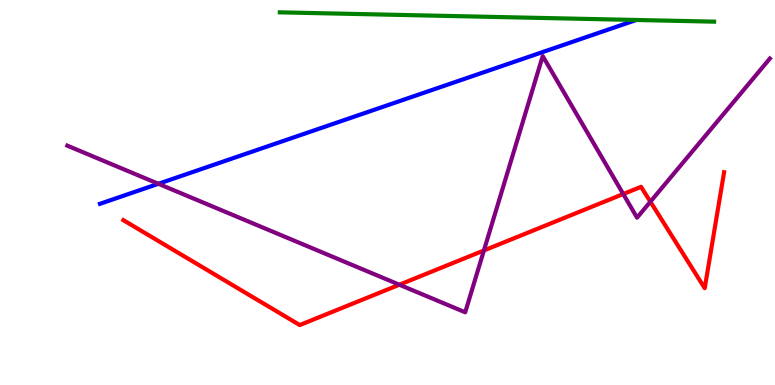[{'lines': ['blue', 'red'], 'intersections': []}, {'lines': ['green', 'red'], 'intersections': []}, {'lines': ['purple', 'red'], 'intersections': [{'x': 5.15, 'y': 2.6}, {'x': 6.24, 'y': 3.49}, {'x': 8.04, 'y': 4.96}, {'x': 8.39, 'y': 4.76}]}, {'lines': ['blue', 'green'], 'intersections': []}, {'lines': ['blue', 'purple'], 'intersections': [{'x': 2.04, 'y': 5.23}]}, {'lines': ['green', 'purple'], 'intersections': []}]